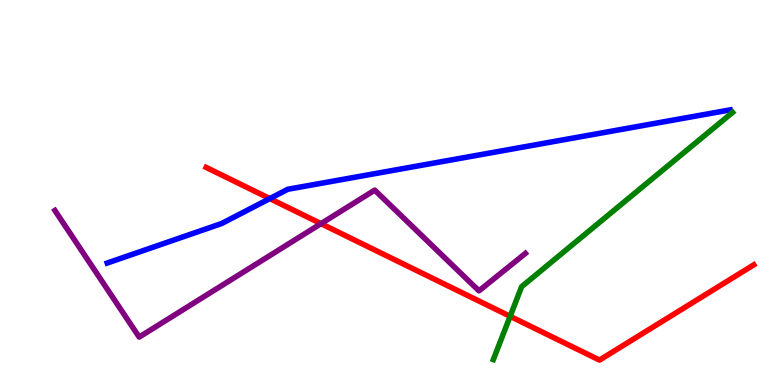[{'lines': ['blue', 'red'], 'intersections': [{'x': 3.48, 'y': 4.84}]}, {'lines': ['green', 'red'], 'intersections': [{'x': 6.58, 'y': 1.78}]}, {'lines': ['purple', 'red'], 'intersections': [{'x': 4.14, 'y': 4.19}]}, {'lines': ['blue', 'green'], 'intersections': []}, {'lines': ['blue', 'purple'], 'intersections': []}, {'lines': ['green', 'purple'], 'intersections': []}]